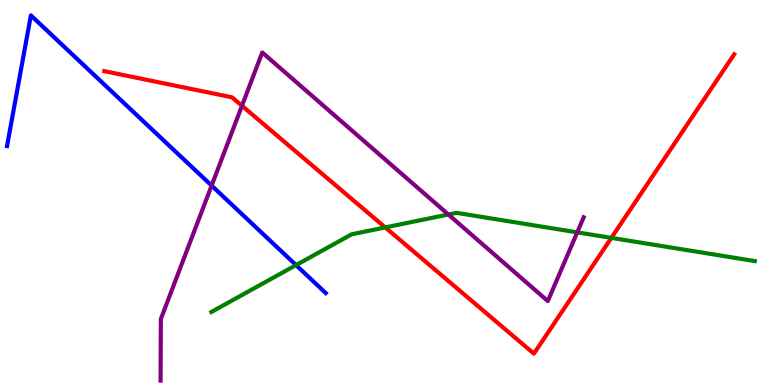[{'lines': ['blue', 'red'], 'intersections': []}, {'lines': ['green', 'red'], 'intersections': [{'x': 4.97, 'y': 4.09}, {'x': 7.89, 'y': 3.82}]}, {'lines': ['purple', 'red'], 'intersections': [{'x': 3.12, 'y': 7.25}]}, {'lines': ['blue', 'green'], 'intersections': [{'x': 3.82, 'y': 3.11}]}, {'lines': ['blue', 'purple'], 'intersections': [{'x': 2.73, 'y': 5.18}]}, {'lines': ['green', 'purple'], 'intersections': [{'x': 5.79, 'y': 4.43}, {'x': 7.45, 'y': 3.96}]}]